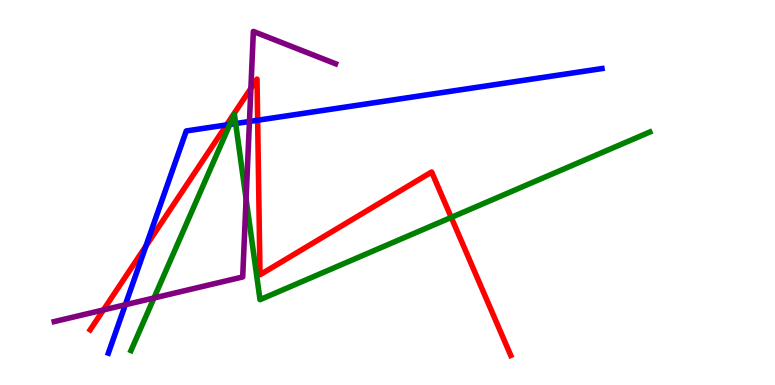[{'lines': ['blue', 'red'], 'intersections': [{'x': 1.88, 'y': 3.61}, {'x': 2.92, 'y': 6.76}, {'x': 3.32, 'y': 6.88}]}, {'lines': ['green', 'red'], 'intersections': [{'x': 5.82, 'y': 4.35}]}, {'lines': ['purple', 'red'], 'intersections': [{'x': 1.33, 'y': 1.95}, {'x': 3.24, 'y': 7.71}]}, {'lines': ['blue', 'green'], 'intersections': [{'x': 2.97, 'y': 6.77}, {'x': 3.04, 'y': 6.79}]}, {'lines': ['blue', 'purple'], 'intersections': [{'x': 1.62, 'y': 2.08}, {'x': 3.22, 'y': 6.84}]}, {'lines': ['green', 'purple'], 'intersections': [{'x': 1.99, 'y': 2.26}, {'x': 3.18, 'y': 4.83}]}]